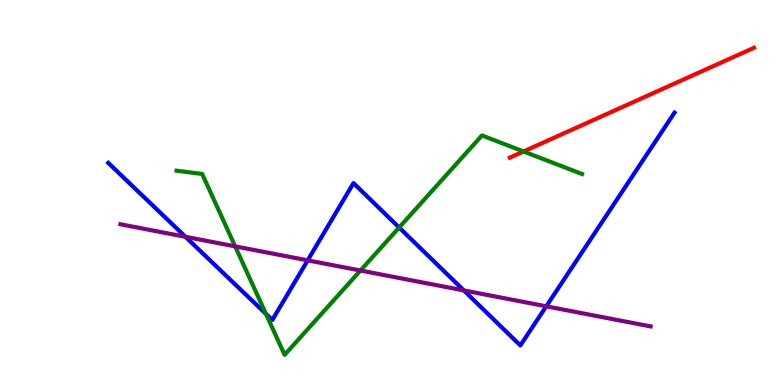[{'lines': ['blue', 'red'], 'intersections': []}, {'lines': ['green', 'red'], 'intersections': [{'x': 6.76, 'y': 6.07}]}, {'lines': ['purple', 'red'], 'intersections': []}, {'lines': ['blue', 'green'], 'intersections': [{'x': 3.43, 'y': 1.85}, {'x': 5.15, 'y': 4.09}]}, {'lines': ['blue', 'purple'], 'intersections': [{'x': 2.39, 'y': 3.85}, {'x': 3.97, 'y': 3.24}, {'x': 5.98, 'y': 2.46}, {'x': 7.05, 'y': 2.04}]}, {'lines': ['green', 'purple'], 'intersections': [{'x': 3.03, 'y': 3.6}, {'x': 4.65, 'y': 2.97}]}]